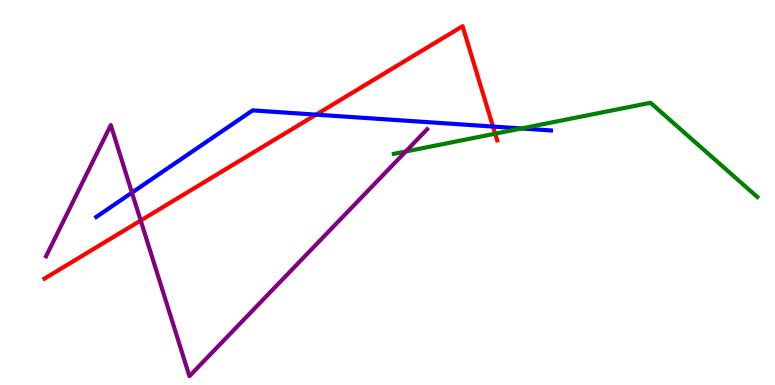[{'lines': ['blue', 'red'], 'intersections': [{'x': 4.08, 'y': 7.02}, {'x': 6.36, 'y': 6.71}]}, {'lines': ['green', 'red'], 'intersections': [{'x': 6.39, 'y': 6.53}]}, {'lines': ['purple', 'red'], 'intersections': [{'x': 1.82, 'y': 4.27}]}, {'lines': ['blue', 'green'], 'intersections': [{'x': 6.73, 'y': 6.66}]}, {'lines': ['blue', 'purple'], 'intersections': [{'x': 1.7, 'y': 5.0}]}, {'lines': ['green', 'purple'], 'intersections': [{'x': 5.24, 'y': 6.07}]}]